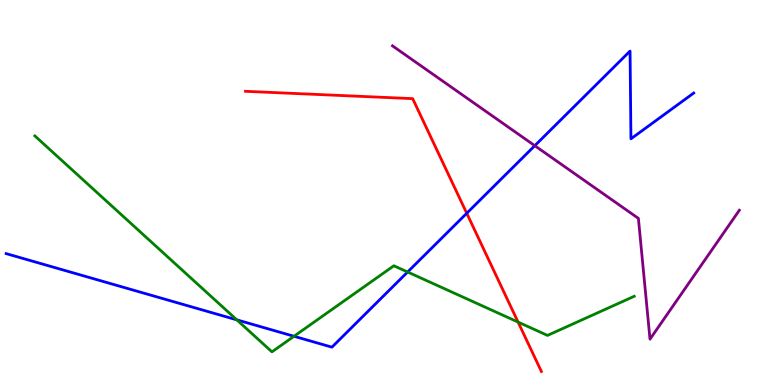[{'lines': ['blue', 'red'], 'intersections': [{'x': 6.02, 'y': 4.46}]}, {'lines': ['green', 'red'], 'intersections': [{'x': 6.68, 'y': 1.63}]}, {'lines': ['purple', 'red'], 'intersections': []}, {'lines': ['blue', 'green'], 'intersections': [{'x': 3.06, 'y': 1.69}, {'x': 3.79, 'y': 1.27}, {'x': 5.26, 'y': 2.94}]}, {'lines': ['blue', 'purple'], 'intersections': [{'x': 6.9, 'y': 6.22}]}, {'lines': ['green', 'purple'], 'intersections': []}]